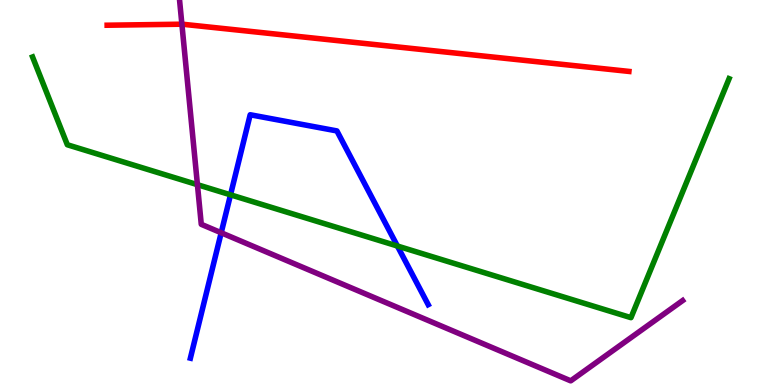[{'lines': ['blue', 'red'], 'intersections': []}, {'lines': ['green', 'red'], 'intersections': []}, {'lines': ['purple', 'red'], 'intersections': [{'x': 2.35, 'y': 9.37}]}, {'lines': ['blue', 'green'], 'intersections': [{'x': 2.97, 'y': 4.94}, {'x': 5.13, 'y': 3.61}]}, {'lines': ['blue', 'purple'], 'intersections': [{'x': 2.85, 'y': 3.95}]}, {'lines': ['green', 'purple'], 'intersections': [{'x': 2.55, 'y': 5.2}]}]